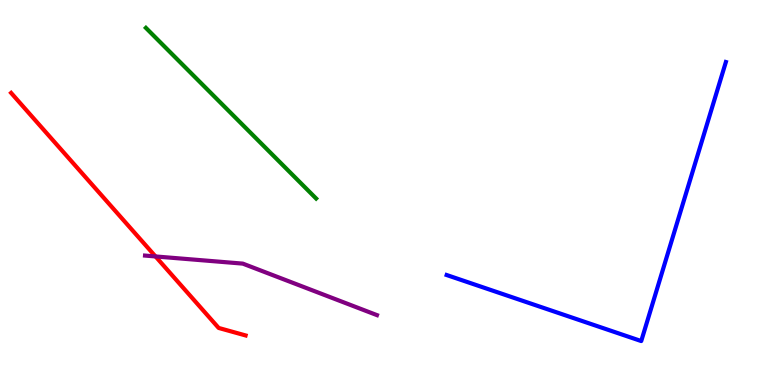[{'lines': ['blue', 'red'], 'intersections': []}, {'lines': ['green', 'red'], 'intersections': []}, {'lines': ['purple', 'red'], 'intersections': [{'x': 2.01, 'y': 3.34}]}, {'lines': ['blue', 'green'], 'intersections': []}, {'lines': ['blue', 'purple'], 'intersections': []}, {'lines': ['green', 'purple'], 'intersections': []}]